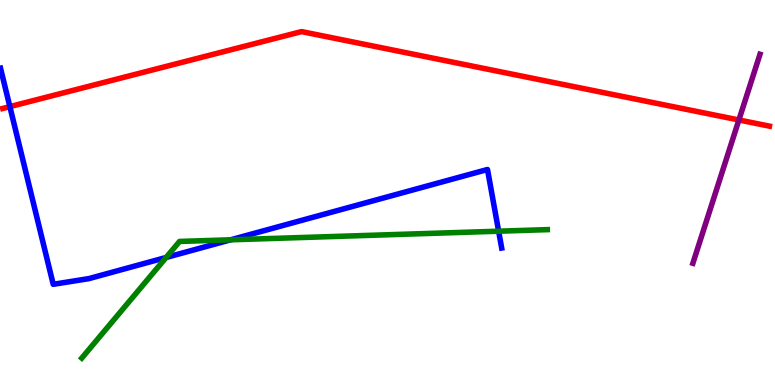[{'lines': ['blue', 'red'], 'intersections': [{'x': 0.127, 'y': 7.23}]}, {'lines': ['green', 'red'], 'intersections': []}, {'lines': ['purple', 'red'], 'intersections': [{'x': 9.53, 'y': 6.88}]}, {'lines': ['blue', 'green'], 'intersections': [{'x': 2.14, 'y': 3.31}, {'x': 2.98, 'y': 3.77}, {'x': 6.43, 'y': 3.99}]}, {'lines': ['blue', 'purple'], 'intersections': []}, {'lines': ['green', 'purple'], 'intersections': []}]